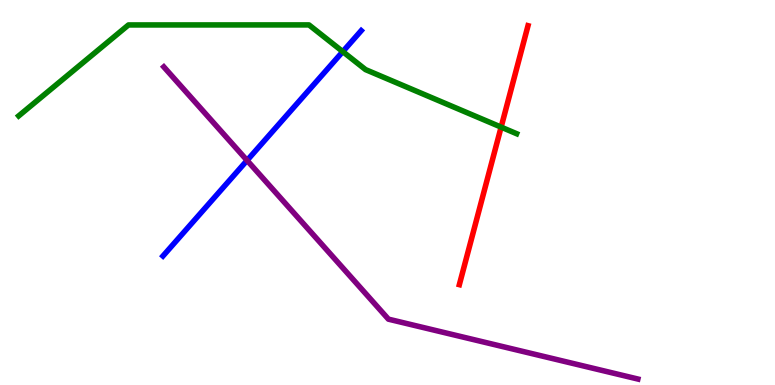[{'lines': ['blue', 'red'], 'intersections': []}, {'lines': ['green', 'red'], 'intersections': [{'x': 6.47, 'y': 6.7}]}, {'lines': ['purple', 'red'], 'intersections': []}, {'lines': ['blue', 'green'], 'intersections': [{'x': 4.42, 'y': 8.66}]}, {'lines': ['blue', 'purple'], 'intersections': [{'x': 3.19, 'y': 5.83}]}, {'lines': ['green', 'purple'], 'intersections': []}]